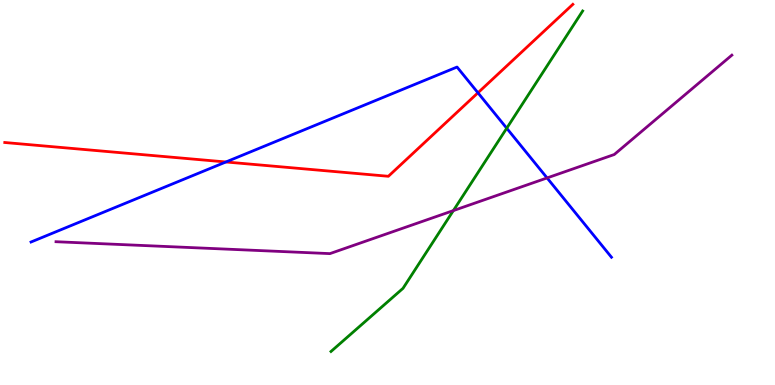[{'lines': ['blue', 'red'], 'intersections': [{'x': 2.91, 'y': 5.79}, {'x': 6.17, 'y': 7.59}]}, {'lines': ['green', 'red'], 'intersections': []}, {'lines': ['purple', 'red'], 'intersections': []}, {'lines': ['blue', 'green'], 'intersections': [{'x': 6.54, 'y': 6.67}]}, {'lines': ['blue', 'purple'], 'intersections': [{'x': 7.06, 'y': 5.38}]}, {'lines': ['green', 'purple'], 'intersections': [{'x': 5.85, 'y': 4.53}]}]